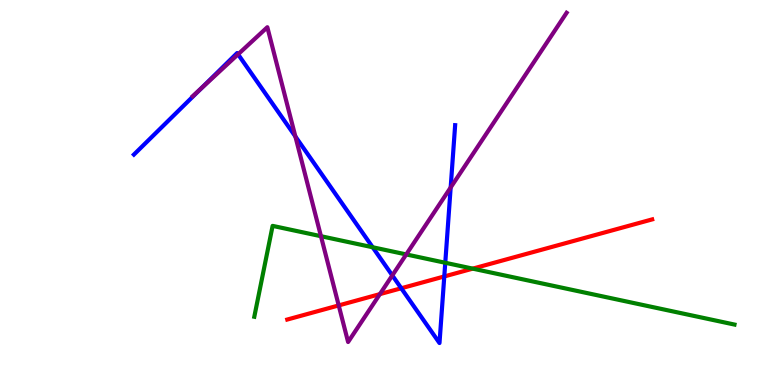[{'lines': ['blue', 'red'], 'intersections': [{'x': 5.18, 'y': 2.51}, {'x': 5.73, 'y': 2.82}]}, {'lines': ['green', 'red'], 'intersections': [{'x': 6.1, 'y': 3.02}]}, {'lines': ['purple', 'red'], 'intersections': [{'x': 4.37, 'y': 2.07}, {'x': 4.9, 'y': 2.36}]}, {'lines': ['blue', 'green'], 'intersections': [{'x': 4.81, 'y': 3.58}, {'x': 5.75, 'y': 3.17}]}, {'lines': ['blue', 'purple'], 'intersections': [{'x': 2.6, 'y': 7.71}, {'x': 3.07, 'y': 8.59}, {'x': 3.81, 'y': 6.46}, {'x': 5.06, 'y': 2.85}, {'x': 5.82, 'y': 5.13}]}, {'lines': ['green', 'purple'], 'intersections': [{'x': 4.14, 'y': 3.86}, {'x': 5.24, 'y': 3.39}]}]